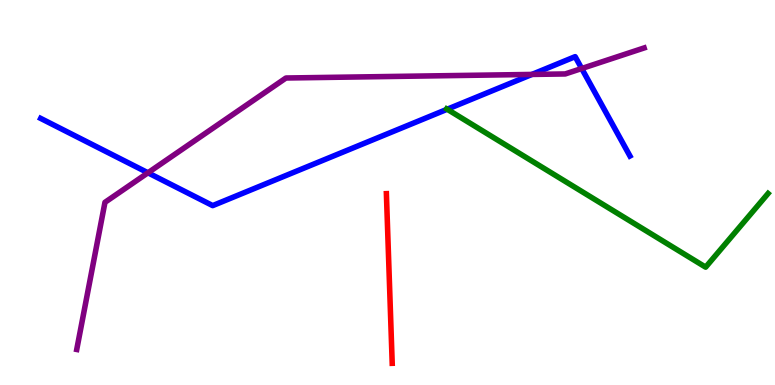[{'lines': ['blue', 'red'], 'intersections': []}, {'lines': ['green', 'red'], 'intersections': []}, {'lines': ['purple', 'red'], 'intersections': []}, {'lines': ['blue', 'green'], 'intersections': [{'x': 5.77, 'y': 7.16}]}, {'lines': ['blue', 'purple'], 'intersections': [{'x': 1.91, 'y': 5.51}, {'x': 6.86, 'y': 8.07}, {'x': 7.51, 'y': 8.22}]}, {'lines': ['green', 'purple'], 'intersections': []}]